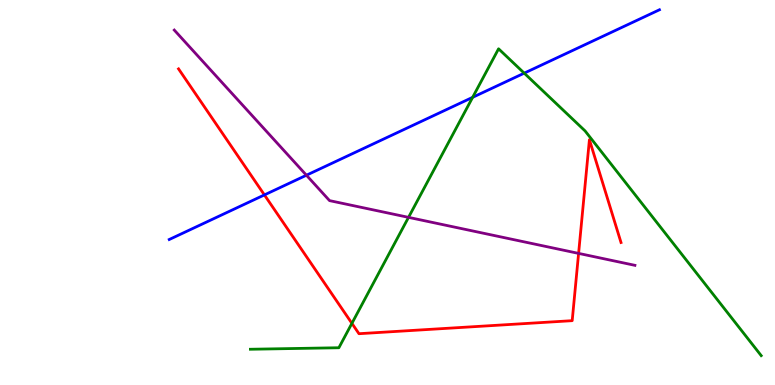[{'lines': ['blue', 'red'], 'intersections': [{'x': 3.41, 'y': 4.94}]}, {'lines': ['green', 'red'], 'intersections': [{'x': 4.54, 'y': 1.6}]}, {'lines': ['purple', 'red'], 'intersections': [{'x': 7.47, 'y': 3.42}]}, {'lines': ['blue', 'green'], 'intersections': [{'x': 6.1, 'y': 7.47}, {'x': 6.76, 'y': 8.1}]}, {'lines': ['blue', 'purple'], 'intersections': [{'x': 3.95, 'y': 5.45}]}, {'lines': ['green', 'purple'], 'intersections': [{'x': 5.27, 'y': 4.35}]}]